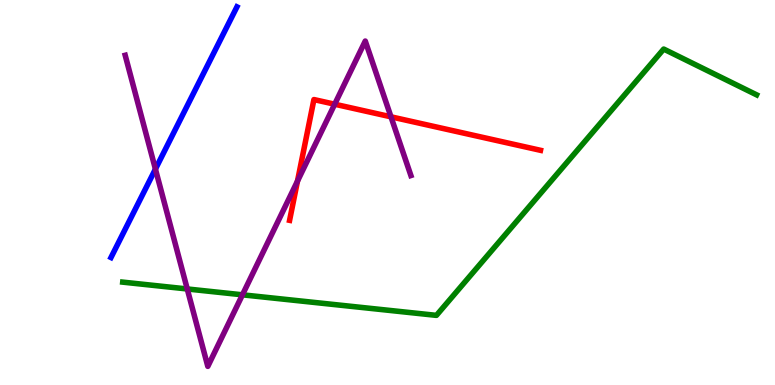[{'lines': ['blue', 'red'], 'intersections': []}, {'lines': ['green', 'red'], 'intersections': []}, {'lines': ['purple', 'red'], 'intersections': [{'x': 3.84, 'y': 5.3}, {'x': 4.32, 'y': 7.29}, {'x': 5.04, 'y': 6.97}]}, {'lines': ['blue', 'green'], 'intersections': []}, {'lines': ['blue', 'purple'], 'intersections': [{'x': 2.01, 'y': 5.61}]}, {'lines': ['green', 'purple'], 'intersections': [{'x': 2.42, 'y': 2.49}, {'x': 3.13, 'y': 2.34}]}]